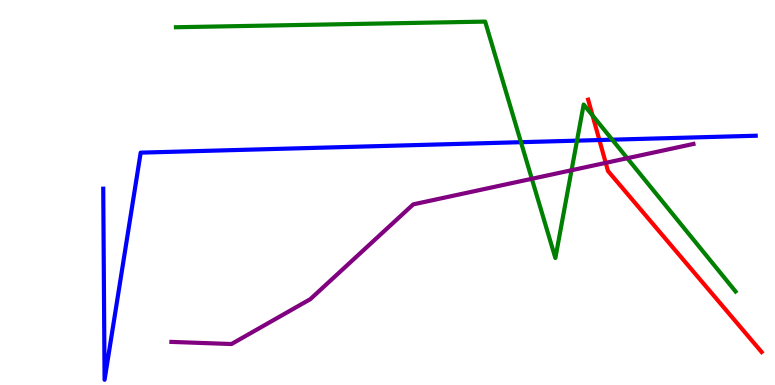[{'lines': ['blue', 'red'], 'intersections': [{'x': 7.73, 'y': 6.36}]}, {'lines': ['green', 'red'], 'intersections': [{'x': 7.65, 'y': 7.0}]}, {'lines': ['purple', 'red'], 'intersections': [{'x': 7.82, 'y': 5.77}]}, {'lines': ['blue', 'green'], 'intersections': [{'x': 6.72, 'y': 6.31}, {'x': 7.45, 'y': 6.35}, {'x': 7.9, 'y': 6.37}]}, {'lines': ['blue', 'purple'], 'intersections': []}, {'lines': ['green', 'purple'], 'intersections': [{'x': 6.86, 'y': 5.36}, {'x': 7.37, 'y': 5.58}, {'x': 8.09, 'y': 5.89}]}]